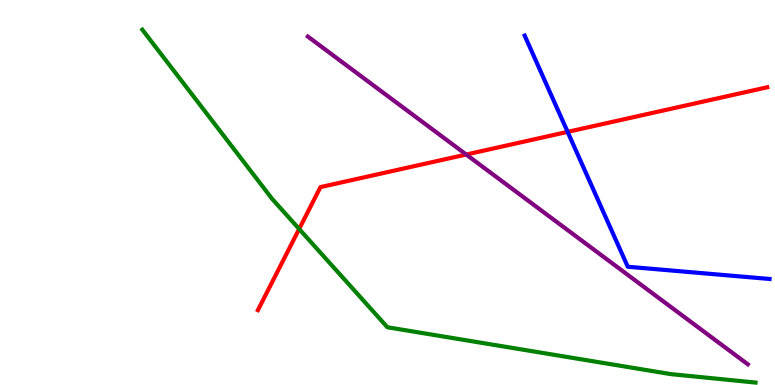[{'lines': ['blue', 'red'], 'intersections': [{'x': 7.32, 'y': 6.57}]}, {'lines': ['green', 'red'], 'intersections': [{'x': 3.86, 'y': 4.05}]}, {'lines': ['purple', 'red'], 'intersections': [{'x': 6.02, 'y': 5.99}]}, {'lines': ['blue', 'green'], 'intersections': []}, {'lines': ['blue', 'purple'], 'intersections': []}, {'lines': ['green', 'purple'], 'intersections': []}]